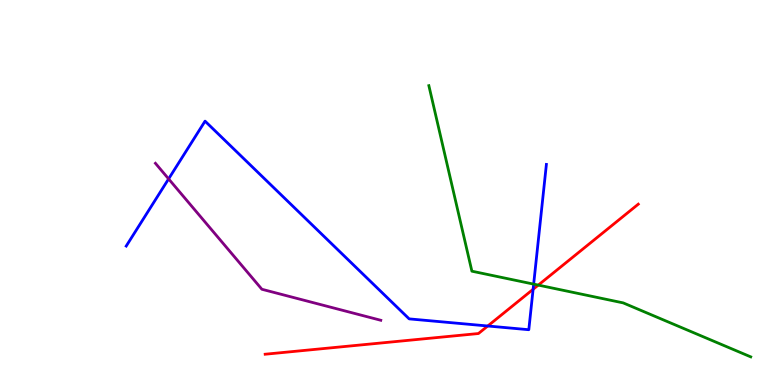[{'lines': ['blue', 'red'], 'intersections': [{'x': 6.29, 'y': 1.53}, {'x': 6.88, 'y': 2.49}]}, {'lines': ['green', 'red'], 'intersections': [{'x': 6.95, 'y': 2.59}]}, {'lines': ['purple', 'red'], 'intersections': []}, {'lines': ['blue', 'green'], 'intersections': [{'x': 6.89, 'y': 2.62}]}, {'lines': ['blue', 'purple'], 'intersections': [{'x': 2.18, 'y': 5.35}]}, {'lines': ['green', 'purple'], 'intersections': []}]